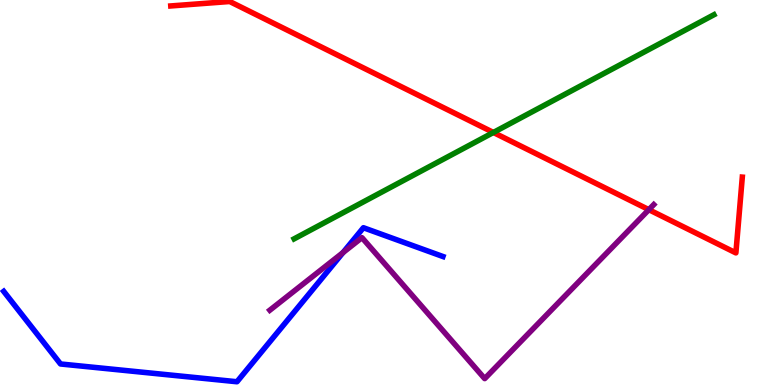[{'lines': ['blue', 'red'], 'intersections': []}, {'lines': ['green', 'red'], 'intersections': [{'x': 6.37, 'y': 6.56}]}, {'lines': ['purple', 'red'], 'intersections': [{'x': 8.37, 'y': 4.55}]}, {'lines': ['blue', 'green'], 'intersections': []}, {'lines': ['blue', 'purple'], 'intersections': [{'x': 4.43, 'y': 3.44}]}, {'lines': ['green', 'purple'], 'intersections': []}]